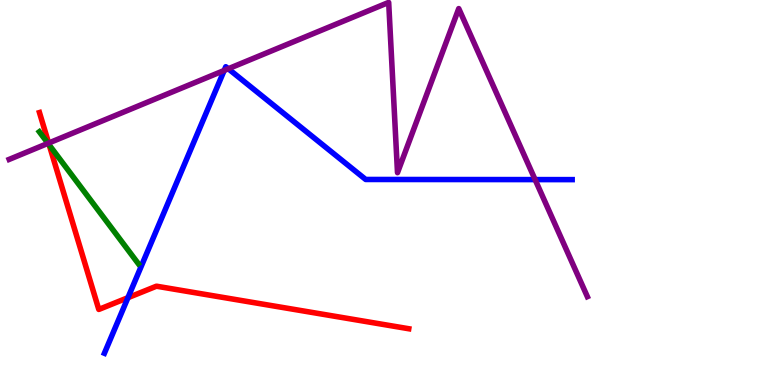[{'lines': ['blue', 'red'], 'intersections': [{'x': 1.65, 'y': 2.27}]}, {'lines': ['green', 'red'], 'intersections': [{'x': 0.635, 'y': 6.23}]}, {'lines': ['purple', 'red'], 'intersections': [{'x': 0.628, 'y': 6.28}]}, {'lines': ['blue', 'green'], 'intersections': []}, {'lines': ['blue', 'purple'], 'intersections': [{'x': 2.89, 'y': 8.17}, {'x': 2.95, 'y': 8.21}, {'x': 6.9, 'y': 5.34}]}, {'lines': ['green', 'purple'], 'intersections': [{'x': 0.619, 'y': 6.28}]}]